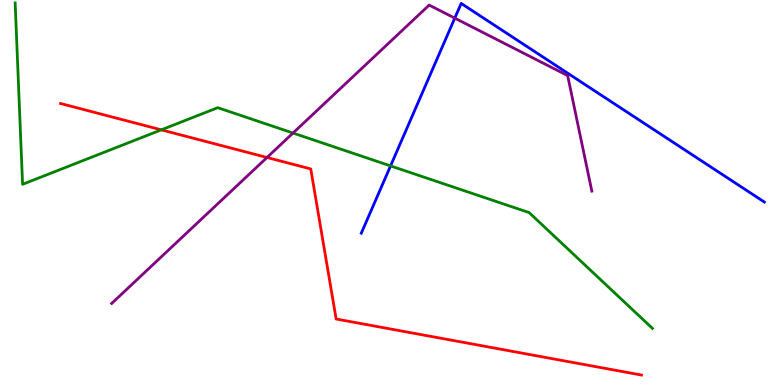[{'lines': ['blue', 'red'], 'intersections': []}, {'lines': ['green', 'red'], 'intersections': [{'x': 2.08, 'y': 6.63}]}, {'lines': ['purple', 'red'], 'intersections': [{'x': 3.45, 'y': 5.91}]}, {'lines': ['blue', 'green'], 'intersections': [{'x': 5.04, 'y': 5.69}]}, {'lines': ['blue', 'purple'], 'intersections': [{'x': 5.87, 'y': 9.53}]}, {'lines': ['green', 'purple'], 'intersections': [{'x': 3.78, 'y': 6.54}]}]